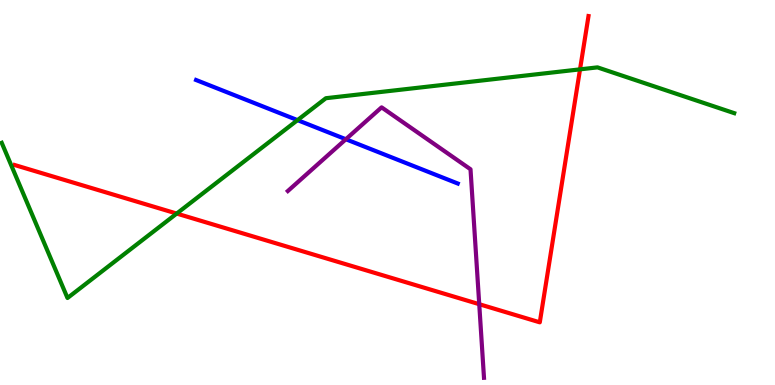[{'lines': ['blue', 'red'], 'intersections': []}, {'lines': ['green', 'red'], 'intersections': [{'x': 2.28, 'y': 4.45}, {'x': 7.48, 'y': 8.2}]}, {'lines': ['purple', 'red'], 'intersections': [{'x': 6.18, 'y': 2.1}]}, {'lines': ['blue', 'green'], 'intersections': [{'x': 3.84, 'y': 6.88}]}, {'lines': ['blue', 'purple'], 'intersections': [{'x': 4.46, 'y': 6.38}]}, {'lines': ['green', 'purple'], 'intersections': []}]